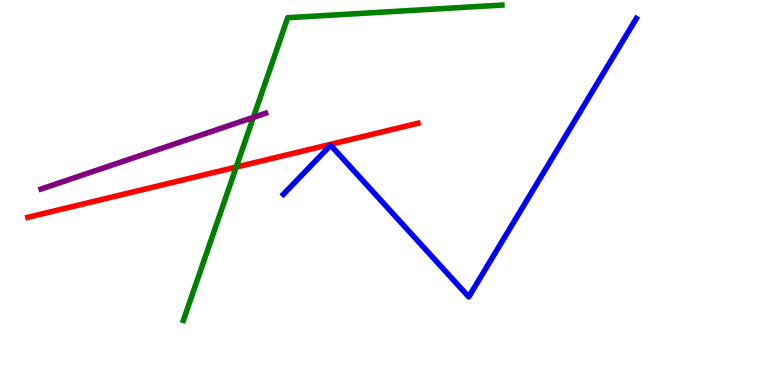[{'lines': ['blue', 'red'], 'intersections': []}, {'lines': ['green', 'red'], 'intersections': [{'x': 3.05, 'y': 5.66}]}, {'lines': ['purple', 'red'], 'intersections': []}, {'lines': ['blue', 'green'], 'intersections': []}, {'lines': ['blue', 'purple'], 'intersections': []}, {'lines': ['green', 'purple'], 'intersections': [{'x': 3.27, 'y': 6.95}]}]